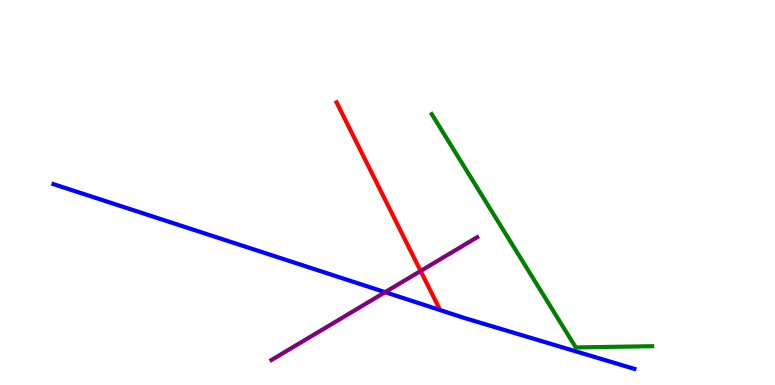[{'lines': ['blue', 'red'], 'intersections': []}, {'lines': ['green', 'red'], 'intersections': []}, {'lines': ['purple', 'red'], 'intersections': [{'x': 5.43, 'y': 2.96}]}, {'lines': ['blue', 'green'], 'intersections': []}, {'lines': ['blue', 'purple'], 'intersections': [{'x': 4.97, 'y': 2.41}]}, {'lines': ['green', 'purple'], 'intersections': []}]